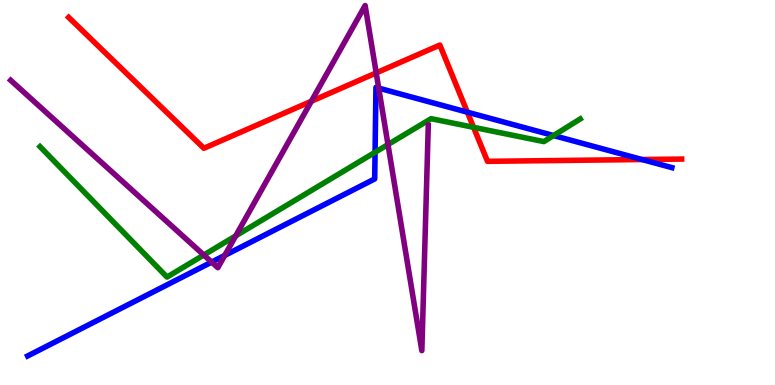[{'lines': ['blue', 'red'], 'intersections': [{'x': 6.03, 'y': 7.09}, {'x': 8.28, 'y': 5.86}]}, {'lines': ['green', 'red'], 'intersections': [{'x': 6.11, 'y': 6.69}]}, {'lines': ['purple', 'red'], 'intersections': [{'x': 4.02, 'y': 7.37}, {'x': 4.85, 'y': 8.11}]}, {'lines': ['blue', 'green'], 'intersections': [{'x': 4.84, 'y': 6.04}, {'x': 7.14, 'y': 6.48}]}, {'lines': ['blue', 'purple'], 'intersections': [{'x': 2.73, 'y': 3.19}, {'x': 2.9, 'y': 3.37}, {'x': 4.89, 'y': 7.71}]}, {'lines': ['green', 'purple'], 'intersections': [{'x': 2.63, 'y': 3.38}, {'x': 3.04, 'y': 3.87}, {'x': 5.01, 'y': 6.25}]}]